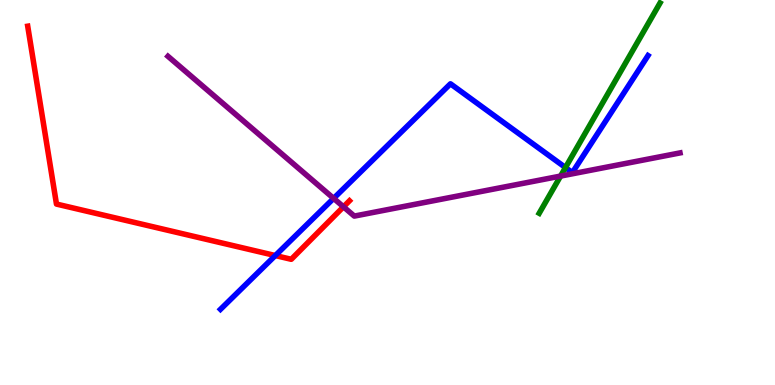[{'lines': ['blue', 'red'], 'intersections': [{'x': 3.55, 'y': 3.36}]}, {'lines': ['green', 'red'], 'intersections': []}, {'lines': ['purple', 'red'], 'intersections': [{'x': 4.43, 'y': 4.63}]}, {'lines': ['blue', 'green'], 'intersections': [{'x': 7.3, 'y': 5.65}]}, {'lines': ['blue', 'purple'], 'intersections': [{'x': 4.3, 'y': 4.85}]}, {'lines': ['green', 'purple'], 'intersections': [{'x': 7.23, 'y': 5.43}]}]